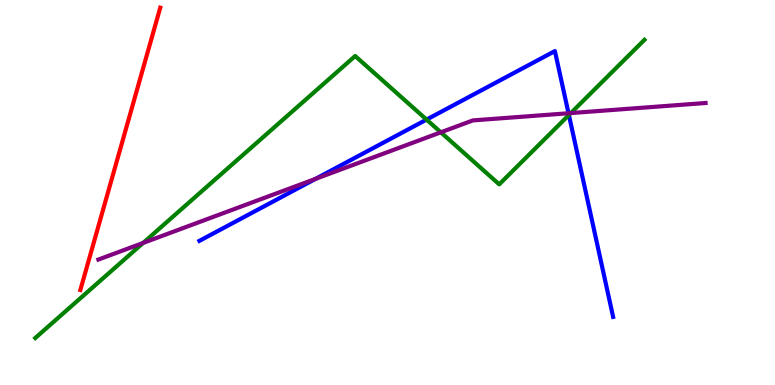[{'lines': ['blue', 'red'], 'intersections': []}, {'lines': ['green', 'red'], 'intersections': []}, {'lines': ['purple', 'red'], 'intersections': []}, {'lines': ['blue', 'green'], 'intersections': [{'x': 5.5, 'y': 6.89}, {'x': 7.34, 'y': 7.01}]}, {'lines': ['blue', 'purple'], 'intersections': [{'x': 4.07, 'y': 5.35}, {'x': 7.34, 'y': 7.06}]}, {'lines': ['green', 'purple'], 'intersections': [{'x': 1.85, 'y': 3.69}, {'x': 5.69, 'y': 6.56}, {'x': 7.37, 'y': 7.06}]}]